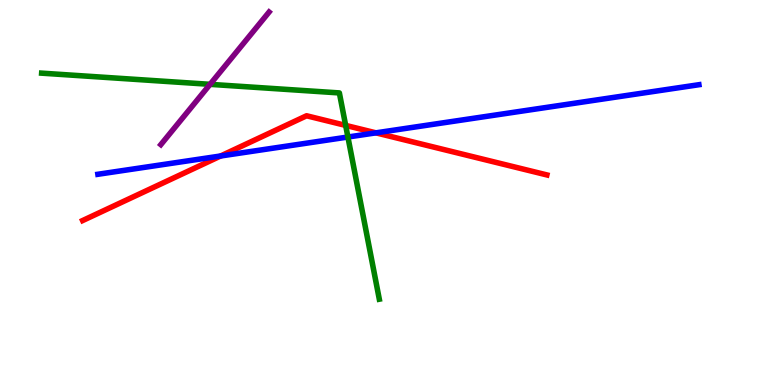[{'lines': ['blue', 'red'], 'intersections': [{'x': 2.85, 'y': 5.95}, {'x': 4.85, 'y': 6.55}]}, {'lines': ['green', 'red'], 'intersections': [{'x': 4.46, 'y': 6.74}]}, {'lines': ['purple', 'red'], 'intersections': []}, {'lines': ['blue', 'green'], 'intersections': [{'x': 4.49, 'y': 6.44}]}, {'lines': ['blue', 'purple'], 'intersections': []}, {'lines': ['green', 'purple'], 'intersections': [{'x': 2.71, 'y': 7.81}]}]